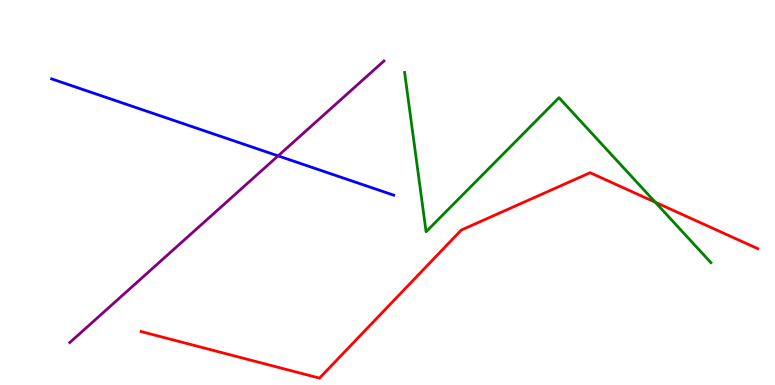[{'lines': ['blue', 'red'], 'intersections': []}, {'lines': ['green', 'red'], 'intersections': [{'x': 8.46, 'y': 4.75}]}, {'lines': ['purple', 'red'], 'intersections': []}, {'lines': ['blue', 'green'], 'intersections': []}, {'lines': ['blue', 'purple'], 'intersections': [{'x': 3.59, 'y': 5.95}]}, {'lines': ['green', 'purple'], 'intersections': []}]